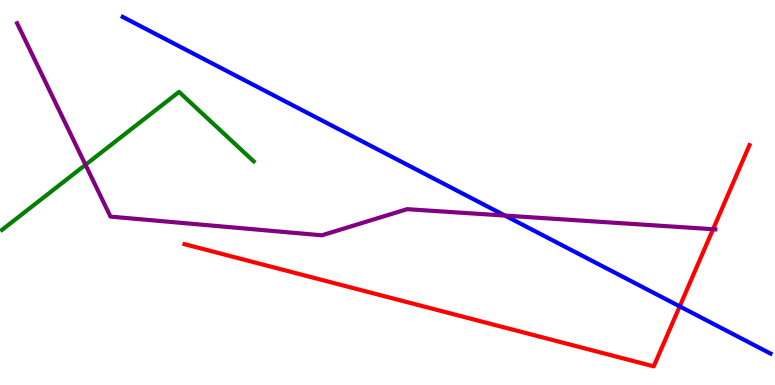[{'lines': ['blue', 'red'], 'intersections': [{'x': 8.77, 'y': 2.04}]}, {'lines': ['green', 'red'], 'intersections': []}, {'lines': ['purple', 'red'], 'intersections': [{'x': 9.2, 'y': 4.05}]}, {'lines': ['blue', 'green'], 'intersections': []}, {'lines': ['blue', 'purple'], 'intersections': [{'x': 6.52, 'y': 4.4}]}, {'lines': ['green', 'purple'], 'intersections': [{'x': 1.1, 'y': 5.72}]}]